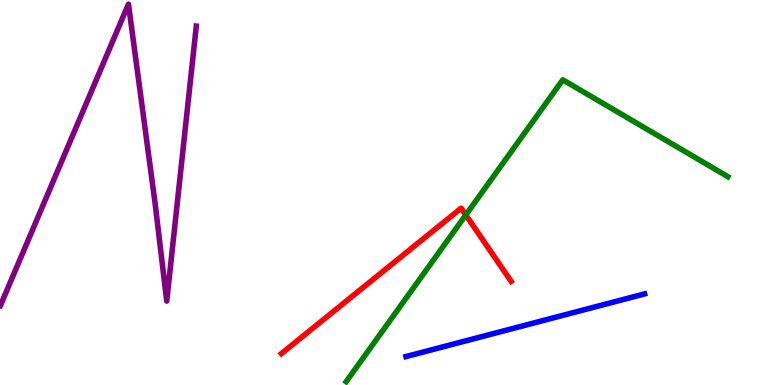[{'lines': ['blue', 'red'], 'intersections': []}, {'lines': ['green', 'red'], 'intersections': [{'x': 6.01, 'y': 4.42}]}, {'lines': ['purple', 'red'], 'intersections': []}, {'lines': ['blue', 'green'], 'intersections': []}, {'lines': ['blue', 'purple'], 'intersections': []}, {'lines': ['green', 'purple'], 'intersections': []}]